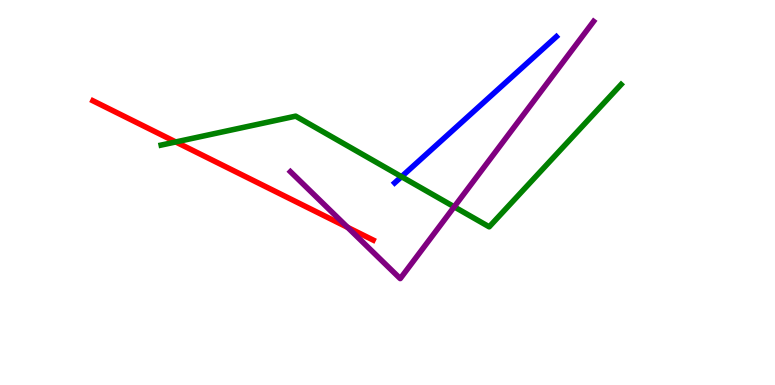[{'lines': ['blue', 'red'], 'intersections': []}, {'lines': ['green', 'red'], 'intersections': [{'x': 2.27, 'y': 6.31}]}, {'lines': ['purple', 'red'], 'intersections': [{'x': 4.49, 'y': 4.09}]}, {'lines': ['blue', 'green'], 'intersections': [{'x': 5.18, 'y': 5.41}]}, {'lines': ['blue', 'purple'], 'intersections': []}, {'lines': ['green', 'purple'], 'intersections': [{'x': 5.86, 'y': 4.63}]}]